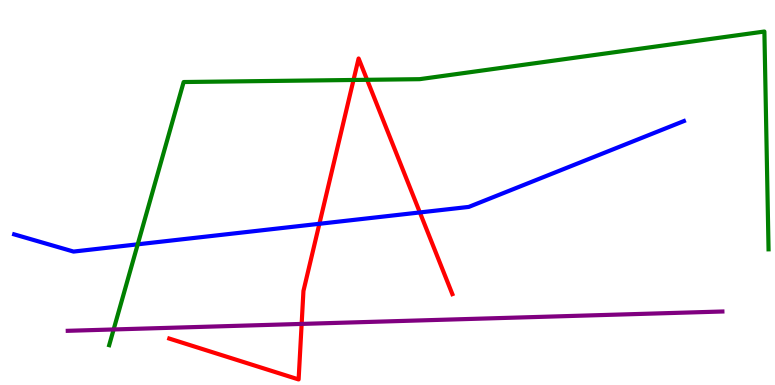[{'lines': ['blue', 'red'], 'intersections': [{'x': 4.12, 'y': 4.19}, {'x': 5.42, 'y': 4.48}]}, {'lines': ['green', 'red'], 'intersections': [{'x': 4.56, 'y': 7.92}, {'x': 4.74, 'y': 7.93}]}, {'lines': ['purple', 'red'], 'intersections': [{'x': 3.89, 'y': 1.59}]}, {'lines': ['blue', 'green'], 'intersections': [{'x': 1.78, 'y': 3.65}]}, {'lines': ['blue', 'purple'], 'intersections': []}, {'lines': ['green', 'purple'], 'intersections': [{'x': 1.47, 'y': 1.44}]}]